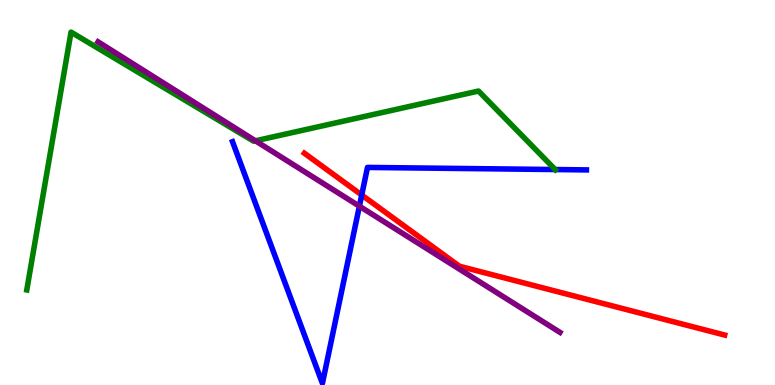[{'lines': ['blue', 'red'], 'intersections': [{'x': 4.67, 'y': 4.93}]}, {'lines': ['green', 'red'], 'intersections': []}, {'lines': ['purple', 'red'], 'intersections': []}, {'lines': ['blue', 'green'], 'intersections': [{'x': 7.16, 'y': 5.6}]}, {'lines': ['blue', 'purple'], 'intersections': [{'x': 4.64, 'y': 4.64}]}, {'lines': ['green', 'purple'], 'intersections': [{'x': 3.3, 'y': 6.34}]}]